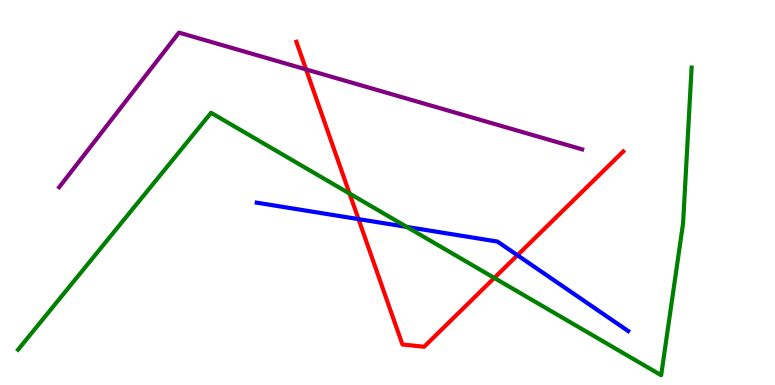[{'lines': ['blue', 'red'], 'intersections': [{'x': 4.63, 'y': 4.31}, {'x': 6.68, 'y': 3.37}]}, {'lines': ['green', 'red'], 'intersections': [{'x': 4.51, 'y': 4.97}, {'x': 6.38, 'y': 2.78}]}, {'lines': ['purple', 'red'], 'intersections': [{'x': 3.95, 'y': 8.2}]}, {'lines': ['blue', 'green'], 'intersections': [{'x': 5.25, 'y': 4.11}]}, {'lines': ['blue', 'purple'], 'intersections': []}, {'lines': ['green', 'purple'], 'intersections': []}]